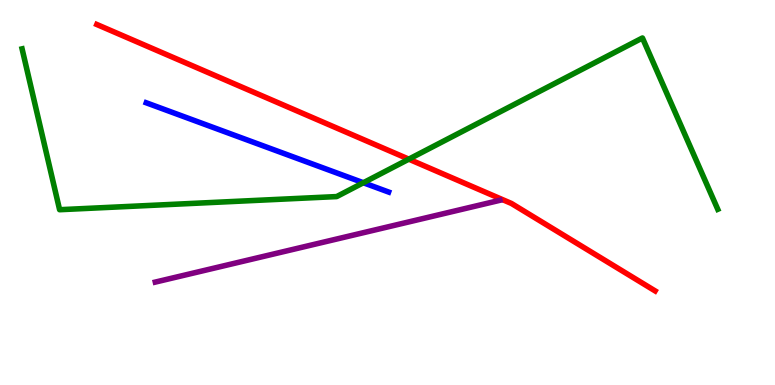[{'lines': ['blue', 'red'], 'intersections': []}, {'lines': ['green', 'red'], 'intersections': [{'x': 5.27, 'y': 5.87}]}, {'lines': ['purple', 'red'], 'intersections': []}, {'lines': ['blue', 'green'], 'intersections': [{'x': 4.69, 'y': 5.25}]}, {'lines': ['blue', 'purple'], 'intersections': []}, {'lines': ['green', 'purple'], 'intersections': []}]